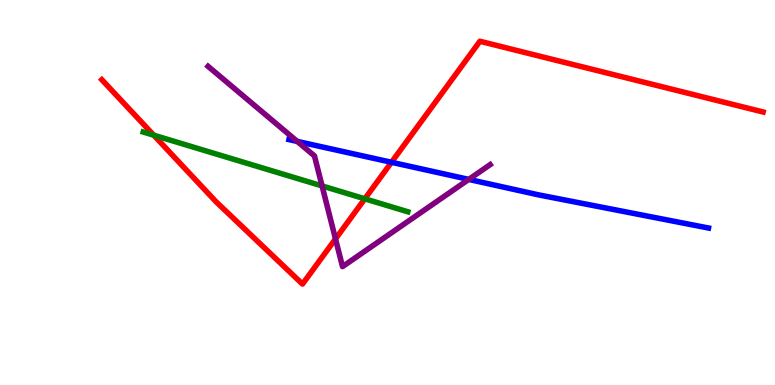[{'lines': ['blue', 'red'], 'intersections': [{'x': 5.05, 'y': 5.78}]}, {'lines': ['green', 'red'], 'intersections': [{'x': 1.98, 'y': 6.49}, {'x': 4.71, 'y': 4.84}]}, {'lines': ['purple', 'red'], 'intersections': [{'x': 4.33, 'y': 3.79}]}, {'lines': ['blue', 'green'], 'intersections': []}, {'lines': ['blue', 'purple'], 'intersections': [{'x': 3.84, 'y': 6.33}, {'x': 6.05, 'y': 5.34}]}, {'lines': ['green', 'purple'], 'intersections': [{'x': 4.16, 'y': 5.17}]}]